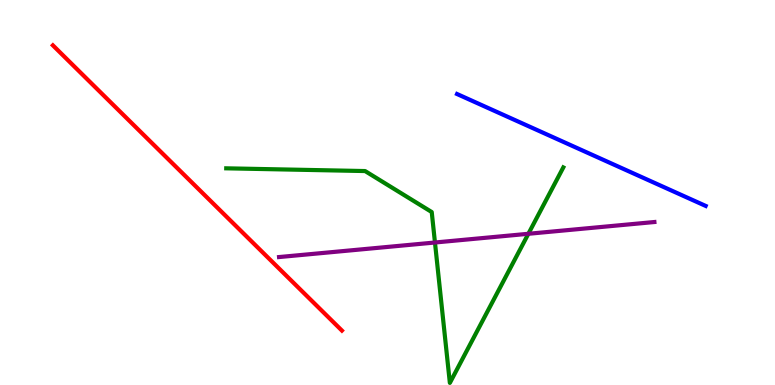[{'lines': ['blue', 'red'], 'intersections': []}, {'lines': ['green', 'red'], 'intersections': []}, {'lines': ['purple', 'red'], 'intersections': []}, {'lines': ['blue', 'green'], 'intersections': []}, {'lines': ['blue', 'purple'], 'intersections': []}, {'lines': ['green', 'purple'], 'intersections': [{'x': 5.61, 'y': 3.7}, {'x': 6.82, 'y': 3.93}]}]